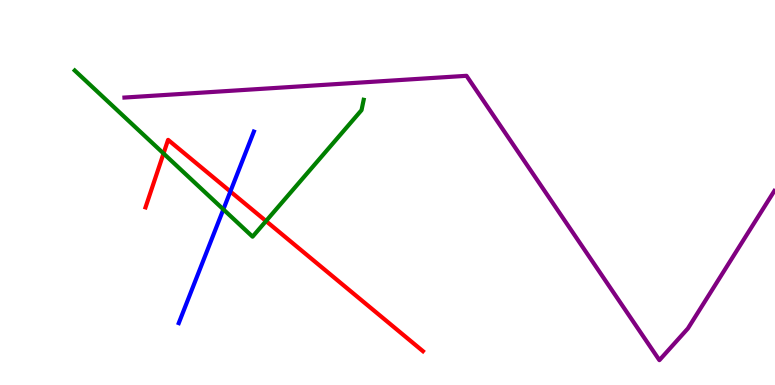[{'lines': ['blue', 'red'], 'intersections': [{'x': 2.97, 'y': 5.03}]}, {'lines': ['green', 'red'], 'intersections': [{'x': 2.11, 'y': 6.01}, {'x': 3.43, 'y': 4.26}]}, {'lines': ['purple', 'red'], 'intersections': []}, {'lines': ['blue', 'green'], 'intersections': [{'x': 2.88, 'y': 4.56}]}, {'lines': ['blue', 'purple'], 'intersections': []}, {'lines': ['green', 'purple'], 'intersections': []}]